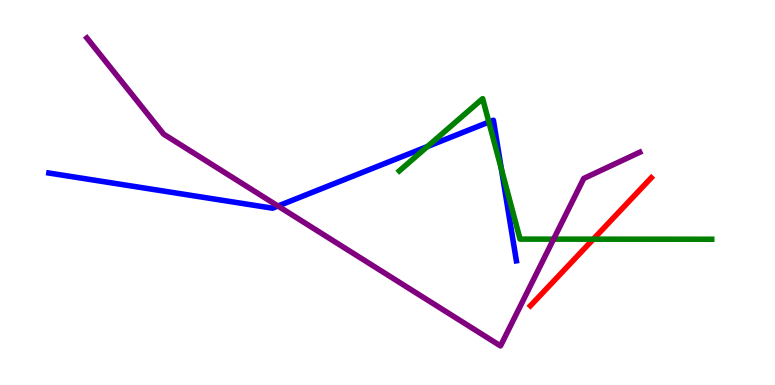[{'lines': ['blue', 'red'], 'intersections': []}, {'lines': ['green', 'red'], 'intersections': [{'x': 7.66, 'y': 3.79}]}, {'lines': ['purple', 'red'], 'intersections': []}, {'lines': ['blue', 'green'], 'intersections': [{'x': 5.52, 'y': 6.19}, {'x': 6.31, 'y': 6.83}, {'x': 6.47, 'y': 5.61}]}, {'lines': ['blue', 'purple'], 'intersections': [{'x': 3.59, 'y': 4.65}]}, {'lines': ['green', 'purple'], 'intersections': [{'x': 7.14, 'y': 3.79}]}]